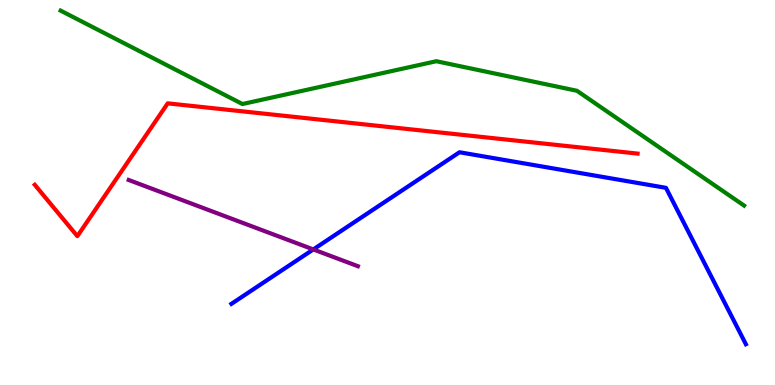[{'lines': ['blue', 'red'], 'intersections': []}, {'lines': ['green', 'red'], 'intersections': []}, {'lines': ['purple', 'red'], 'intersections': []}, {'lines': ['blue', 'green'], 'intersections': []}, {'lines': ['blue', 'purple'], 'intersections': [{'x': 4.04, 'y': 3.52}]}, {'lines': ['green', 'purple'], 'intersections': []}]